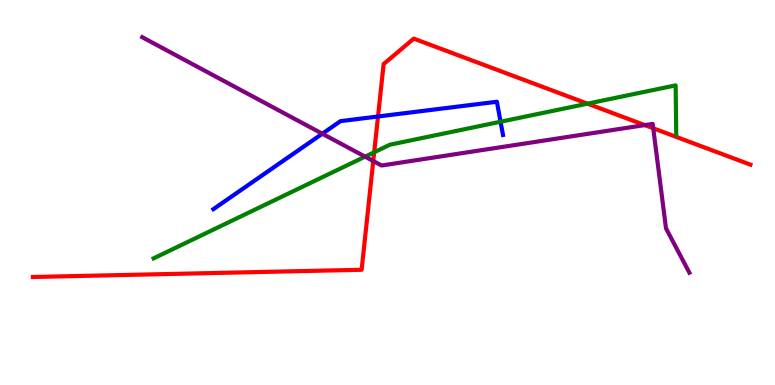[{'lines': ['blue', 'red'], 'intersections': [{'x': 4.88, 'y': 6.97}]}, {'lines': ['green', 'red'], 'intersections': [{'x': 4.83, 'y': 6.04}, {'x': 7.58, 'y': 7.31}]}, {'lines': ['purple', 'red'], 'intersections': [{'x': 4.82, 'y': 5.82}, {'x': 8.32, 'y': 6.75}, {'x': 8.43, 'y': 6.67}]}, {'lines': ['blue', 'green'], 'intersections': [{'x': 6.46, 'y': 6.84}]}, {'lines': ['blue', 'purple'], 'intersections': [{'x': 4.16, 'y': 6.53}]}, {'lines': ['green', 'purple'], 'intersections': [{'x': 4.71, 'y': 5.93}]}]